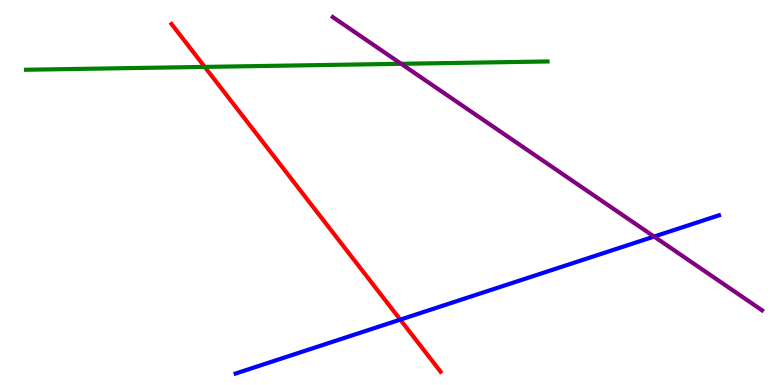[{'lines': ['blue', 'red'], 'intersections': [{'x': 5.16, 'y': 1.7}]}, {'lines': ['green', 'red'], 'intersections': [{'x': 2.64, 'y': 8.26}]}, {'lines': ['purple', 'red'], 'intersections': []}, {'lines': ['blue', 'green'], 'intersections': []}, {'lines': ['blue', 'purple'], 'intersections': [{'x': 8.44, 'y': 3.86}]}, {'lines': ['green', 'purple'], 'intersections': [{'x': 5.18, 'y': 8.34}]}]